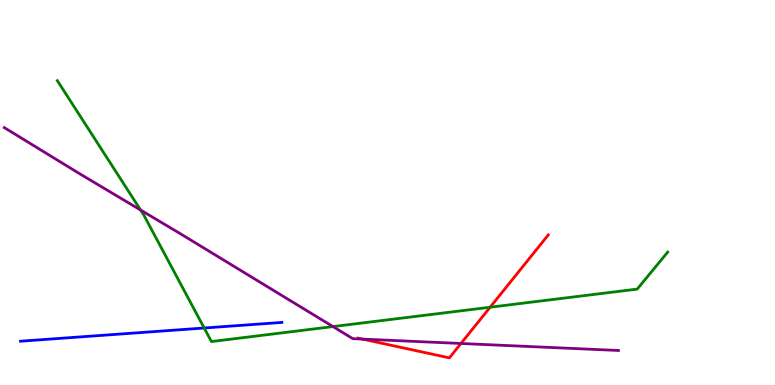[{'lines': ['blue', 'red'], 'intersections': []}, {'lines': ['green', 'red'], 'intersections': [{'x': 6.32, 'y': 2.02}]}, {'lines': ['purple', 'red'], 'intersections': [{'x': 4.68, 'y': 1.19}, {'x': 5.95, 'y': 1.08}]}, {'lines': ['blue', 'green'], 'intersections': [{'x': 2.63, 'y': 1.48}]}, {'lines': ['blue', 'purple'], 'intersections': []}, {'lines': ['green', 'purple'], 'intersections': [{'x': 1.81, 'y': 4.54}, {'x': 4.3, 'y': 1.52}]}]